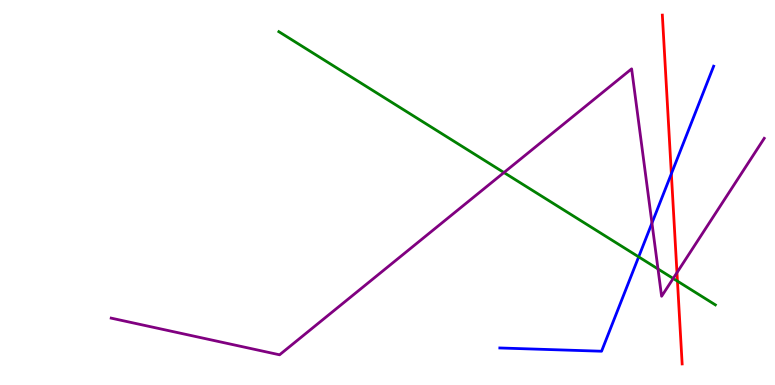[{'lines': ['blue', 'red'], 'intersections': [{'x': 8.66, 'y': 5.49}]}, {'lines': ['green', 'red'], 'intersections': [{'x': 8.74, 'y': 2.7}]}, {'lines': ['purple', 'red'], 'intersections': [{'x': 8.74, 'y': 2.92}]}, {'lines': ['blue', 'green'], 'intersections': [{'x': 8.24, 'y': 3.33}]}, {'lines': ['blue', 'purple'], 'intersections': [{'x': 8.41, 'y': 4.21}]}, {'lines': ['green', 'purple'], 'intersections': [{'x': 6.5, 'y': 5.52}, {'x': 8.49, 'y': 3.01}, {'x': 8.69, 'y': 2.77}]}]